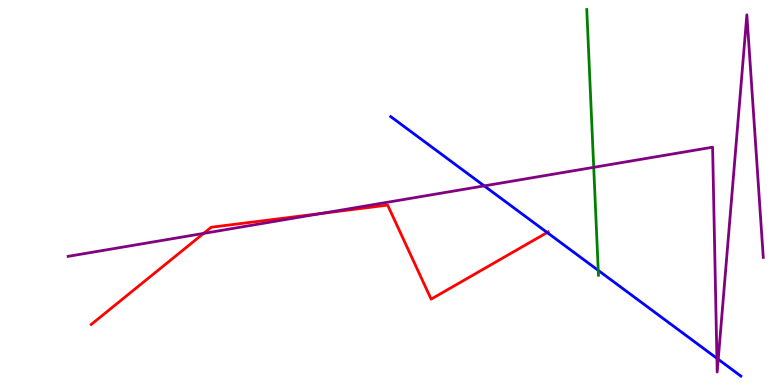[{'lines': ['blue', 'red'], 'intersections': [{'x': 7.06, 'y': 3.96}]}, {'lines': ['green', 'red'], 'intersections': []}, {'lines': ['purple', 'red'], 'intersections': [{'x': 2.63, 'y': 3.94}, {'x': 4.15, 'y': 4.46}]}, {'lines': ['blue', 'green'], 'intersections': [{'x': 7.72, 'y': 2.98}]}, {'lines': ['blue', 'purple'], 'intersections': [{'x': 6.25, 'y': 5.17}, {'x': 9.25, 'y': 0.693}, {'x': 9.27, 'y': 0.668}]}, {'lines': ['green', 'purple'], 'intersections': [{'x': 7.66, 'y': 5.65}]}]